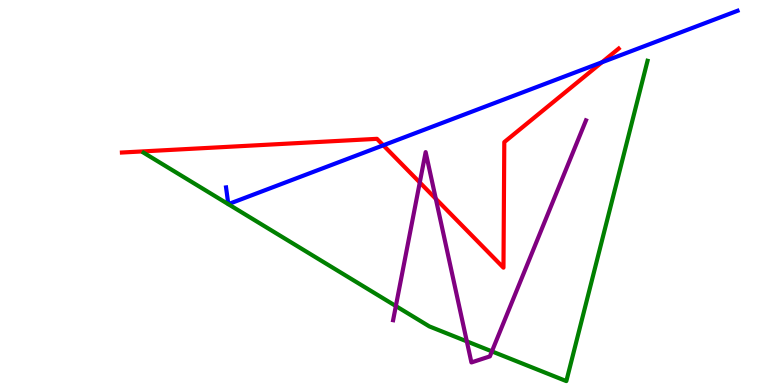[{'lines': ['blue', 'red'], 'intersections': [{'x': 4.95, 'y': 6.23}, {'x': 7.77, 'y': 8.38}]}, {'lines': ['green', 'red'], 'intersections': []}, {'lines': ['purple', 'red'], 'intersections': [{'x': 5.42, 'y': 5.26}, {'x': 5.62, 'y': 4.84}]}, {'lines': ['blue', 'green'], 'intersections': []}, {'lines': ['blue', 'purple'], 'intersections': []}, {'lines': ['green', 'purple'], 'intersections': [{'x': 5.11, 'y': 2.05}, {'x': 6.02, 'y': 1.13}, {'x': 6.35, 'y': 0.873}]}]